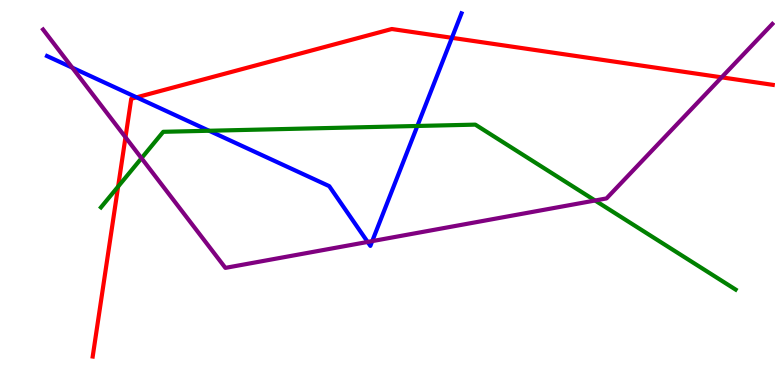[{'lines': ['blue', 'red'], 'intersections': [{'x': 1.76, 'y': 7.47}, {'x': 5.83, 'y': 9.02}]}, {'lines': ['green', 'red'], 'intersections': [{'x': 1.52, 'y': 5.15}]}, {'lines': ['purple', 'red'], 'intersections': [{'x': 1.62, 'y': 6.43}, {'x': 9.31, 'y': 7.99}]}, {'lines': ['blue', 'green'], 'intersections': [{'x': 2.7, 'y': 6.6}, {'x': 5.39, 'y': 6.73}]}, {'lines': ['blue', 'purple'], 'intersections': [{'x': 0.932, 'y': 8.24}, {'x': 4.74, 'y': 3.72}, {'x': 4.8, 'y': 3.74}]}, {'lines': ['green', 'purple'], 'intersections': [{'x': 1.83, 'y': 5.89}, {'x': 7.68, 'y': 4.79}]}]